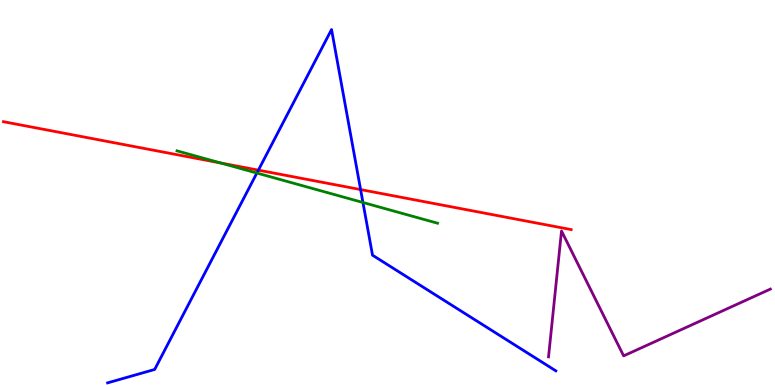[{'lines': ['blue', 'red'], 'intersections': [{'x': 3.33, 'y': 5.58}, {'x': 4.65, 'y': 5.08}]}, {'lines': ['green', 'red'], 'intersections': [{'x': 2.85, 'y': 5.77}]}, {'lines': ['purple', 'red'], 'intersections': []}, {'lines': ['blue', 'green'], 'intersections': [{'x': 3.31, 'y': 5.51}, {'x': 4.68, 'y': 4.74}]}, {'lines': ['blue', 'purple'], 'intersections': []}, {'lines': ['green', 'purple'], 'intersections': []}]